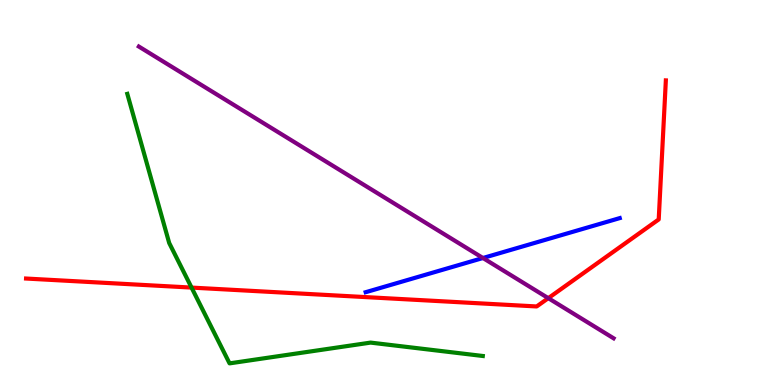[{'lines': ['blue', 'red'], 'intersections': []}, {'lines': ['green', 'red'], 'intersections': [{'x': 2.47, 'y': 2.53}]}, {'lines': ['purple', 'red'], 'intersections': [{'x': 7.07, 'y': 2.26}]}, {'lines': ['blue', 'green'], 'intersections': []}, {'lines': ['blue', 'purple'], 'intersections': [{'x': 6.23, 'y': 3.3}]}, {'lines': ['green', 'purple'], 'intersections': []}]